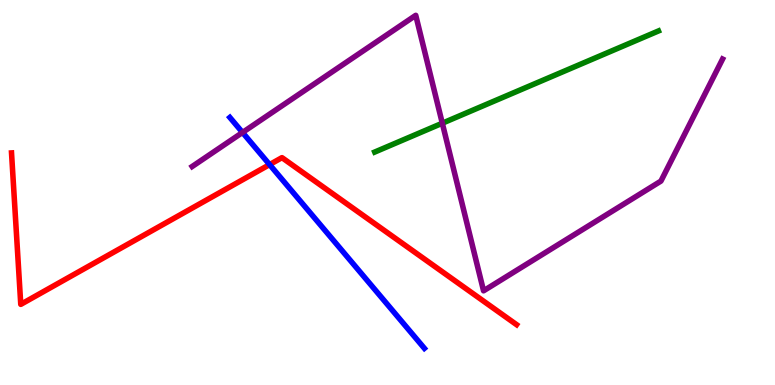[{'lines': ['blue', 'red'], 'intersections': [{'x': 3.48, 'y': 5.72}]}, {'lines': ['green', 'red'], 'intersections': []}, {'lines': ['purple', 'red'], 'intersections': []}, {'lines': ['blue', 'green'], 'intersections': []}, {'lines': ['blue', 'purple'], 'intersections': [{'x': 3.13, 'y': 6.56}]}, {'lines': ['green', 'purple'], 'intersections': [{'x': 5.71, 'y': 6.8}]}]